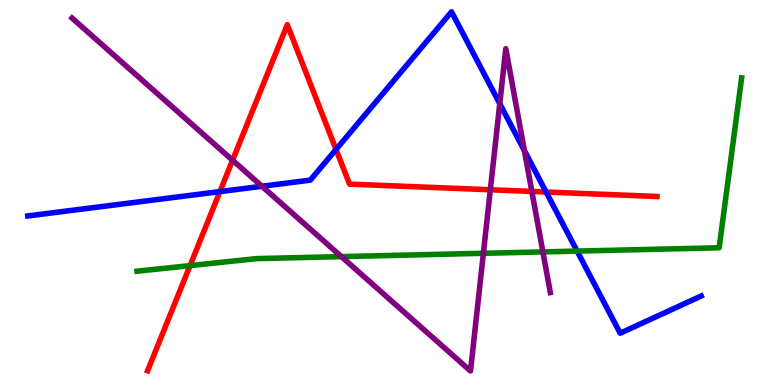[{'lines': ['blue', 'red'], 'intersections': [{'x': 2.84, 'y': 5.02}, {'x': 4.34, 'y': 6.12}, {'x': 7.05, 'y': 5.01}]}, {'lines': ['green', 'red'], 'intersections': [{'x': 2.45, 'y': 3.1}]}, {'lines': ['purple', 'red'], 'intersections': [{'x': 3.0, 'y': 5.84}, {'x': 6.33, 'y': 5.07}, {'x': 6.86, 'y': 5.03}]}, {'lines': ['blue', 'green'], 'intersections': [{'x': 7.45, 'y': 3.48}]}, {'lines': ['blue', 'purple'], 'intersections': [{'x': 3.38, 'y': 5.16}, {'x': 6.45, 'y': 7.31}, {'x': 6.77, 'y': 6.09}]}, {'lines': ['green', 'purple'], 'intersections': [{'x': 4.41, 'y': 3.33}, {'x': 6.24, 'y': 3.42}, {'x': 7.01, 'y': 3.46}]}]